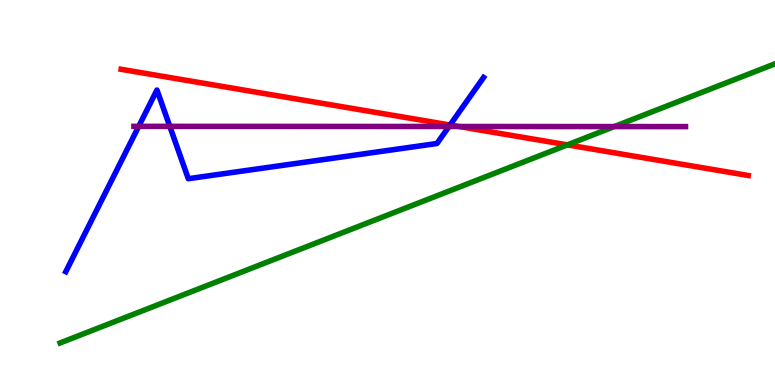[{'lines': ['blue', 'red'], 'intersections': [{'x': 5.81, 'y': 6.75}]}, {'lines': ['green', 'red'], 'intersections': [{'x': 7.32, 'y': 6.24}]}, {'lines': ['purple', 'red'], 'intersections': [{'x': 5.92, 'y': 6.71}]}, {'lines': ['blue', 'green'], 'intersections': []}, {'lines': ['blue', 'purple'], 'intersections': [{'x': 1.79, 'y': 6.72}, {'x': 2.19, 'y': 6.72}, {'x': 5.79, 'y': 6.71}]}, {'lines': ['green', 'purple'], 'intersections': [{'x': 7.93, 'y': 6.71}]}]